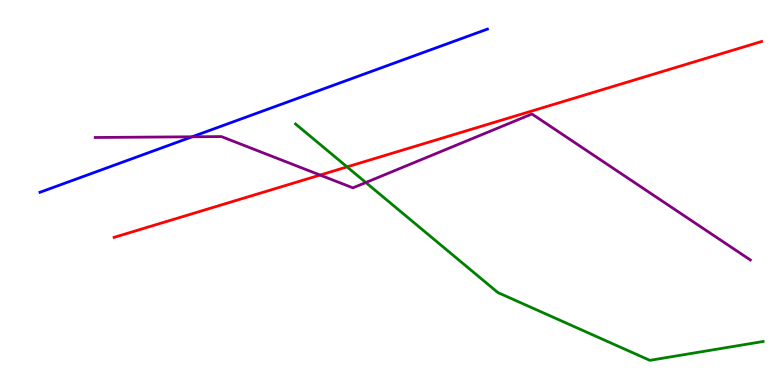[{'lines': ['blue', 'red'], 'intersections': []}, {'lines': ['green', 'red'], 'intersections': [{'x': 4.48, 'y': 5.67}]}, {'lines': ['purple', 'red'], 'intersections': [{'x': 4.13, 'y': 5.45}]}, {'lines': ['blue', 'green'], 'intersections': []}, {'lines': ['blue', 'purple'], 'intersections': [{'x': 2.48, 'y': 6.45}]}, {'lines': ['green', 'purple'], 'intersections': [{'x': 4.72, 'y': 5.26}]}]